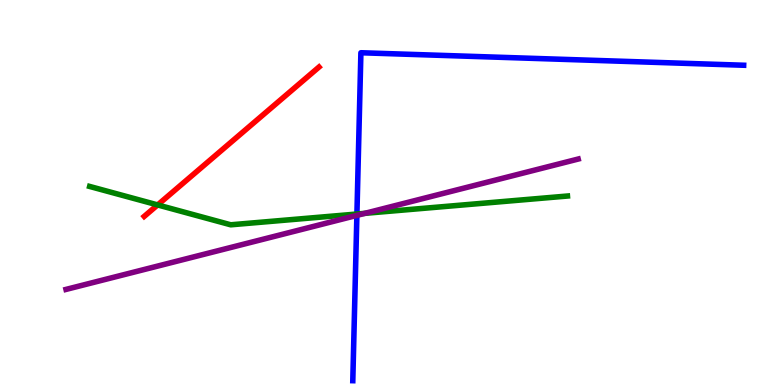[{'lines': ['blue', 'red'], 'intersections': []}, {'lines': ['green', 'red'], 'intersections': [{'x': 2.03, 'y': 4.68}]}, {'lines': ['purple', 'red'], 'intersections': []}, {'lines': ['blue', 'green'], 'intersections': [{'x': 4.61, 'y': 4.44}]}, {'lines': ['blue', 'purple'], 'intersections': [{'x': 4.6, 'y': 4.41}]}, {'lines': ['green', 'purple'], 'intersections': [{'x': 4.71, 'y': 4.46}]}]